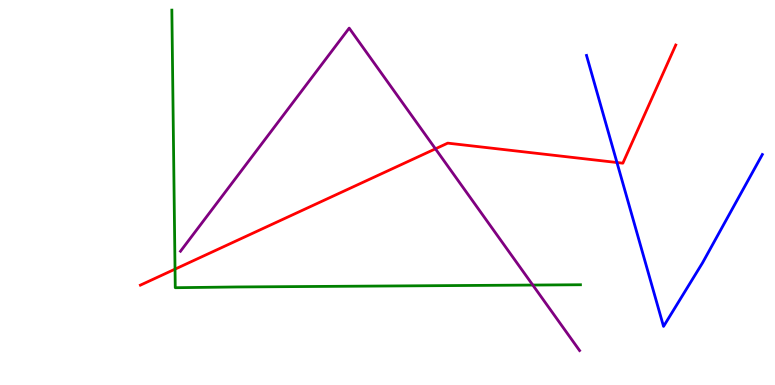[{'lines': ['blue', 'red'], 'intersections': [{'x': 7.96, 'y': 5.78}]}, {'lines': ['green', 'red'], 'intersections': [{'x': 2.26, 'y': 3.01}]}, {'lines': ['purple', 'red'], 'intersections': [{'x': 5.62, 'y': 6.13}]}, {'lines': ['blue', 'green'], 'intersections': []}, {'lines': ['blue', 'purple'], 'intersections': []}, {'lines': ['green', 'purple'], 'intersections': [{'x': 6.87, 'y': 2.6}]}]